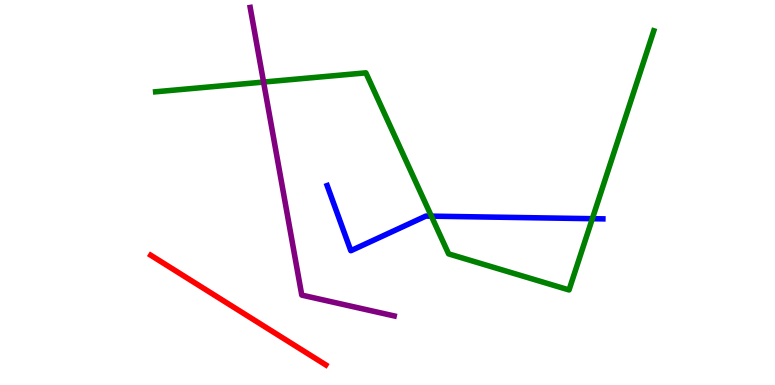[{'lines': ['blue', 'red'], 'intersections': []}, {'lines': ['green', 'red'], 'intersections': []}, {'lines': ['purple', 'red'], 'intersections': []}, {'lines': ['blue', 'green'], 'intersections': [{'x': 5.57, 'y': 4.39}, {'x': 7.64, 'y': 4.32}]}, {'lines': ['blue', 'purple'], 'intersections': []}, {'lines': ['green', 'purple'], 'intersections': [{'x': 3.4, 'y': 7.87}]}]